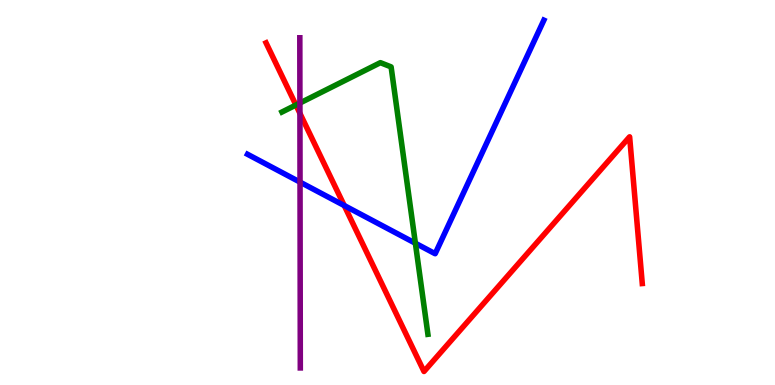[{'lines': ['blue', 'red'], 'intersections': [{'x': 4.44, 'y': 4.66}]}, {'lines': ['green', 'red'], 'intersections': [{'x': 3.82, 'y': 7.27}]}, {'lines': ['purple', 'red'], 'intersections': [{'x': 3.87, 'y': 7.06}]}, {'lines': ['blue', 'green'], 'intersections': [{'x': 5.36, 'y': 3.68}]}, {'lines': ['blue', 'purple'], 'intersections': [{'x': 3.87, 'y': 5.27}]}, {'lines': ['green', 'purple'], 'intersections': [{'x': 3.87, 'y': 7.32}]}]